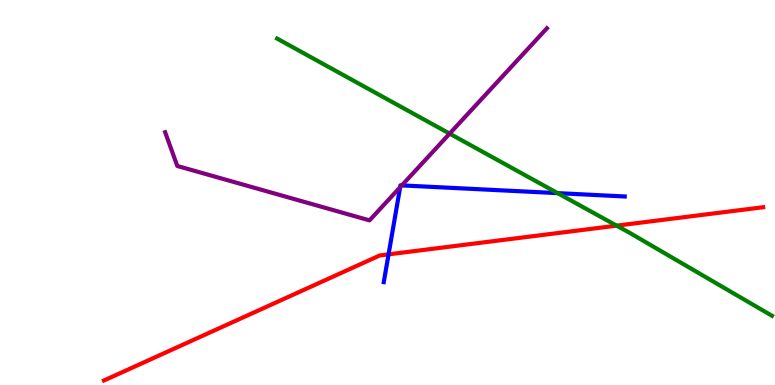[{'lines': ['blue', 'red'], 'intersections': [{'x': 5.01, 'y': 3.39}]}, {'lines': ['green', 'red'], 'intersections': [{'x': 7.96, 'y': 4.14}]}, {'lines': ['purple', 'red'], 'intersections': []}, {'lines': ['blue', 'green'], 'intersections': [{'x': 7.2, 'y': 4.98}]}, {'lines': ['blue', 'purple'], 'intersections': [{'x': 5.16, 'y': 5.14}, {'x': 5.18, 'y': 5.18}]}, {'lines': ['green', 'purple'], 'intersections': [{'x': 5.8, 'y': 6.53}]}]